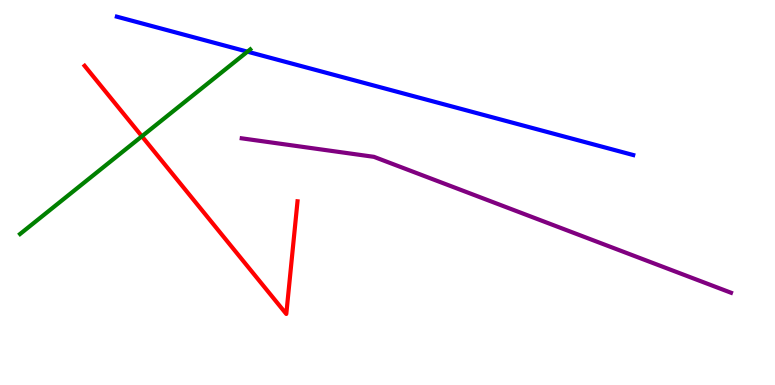[{'lines': ['blue', 'red'], 'intersections': []}, {'lines': ['green', 'red'], 'intersections': [{'x': 1.83, 'y': 6.46}]}, {'lines': ['purple', 'red'], 'intersections': []}, {'lines': ['blue', 'green'], 'intersections': [{'x': 3.19, 'y': 8.66}]}, {'lines': ['blue', 'purple'], 'intersections': []}, {'lines': ['green', 'purple'], 'intersections': []}]